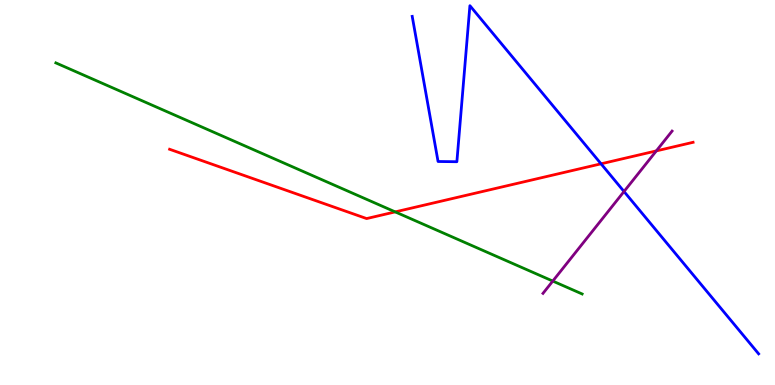[{'lines': ['blue', 'red'], 'intersections': [{'x': 7.76, 'y': 5.75}]}, {'lines': ['green', 'red'], 'intersections': [{'x': 5.1, 'y': 4.5}]}, {'lines': ['purple', 'red'], 'intersections': [{'x': 8.47, 'y': 6.08}]}, {'lines': ['blue', 'green'], 'intersections': []}, {'lines': ['blue', 'purple'], 'intersections': [{'x': 8.05, 'y': 5.03}]}, {'lines': ['green', 'purple'], 'intersections': [{'x': 7.13, 'y': 2.7}]}]